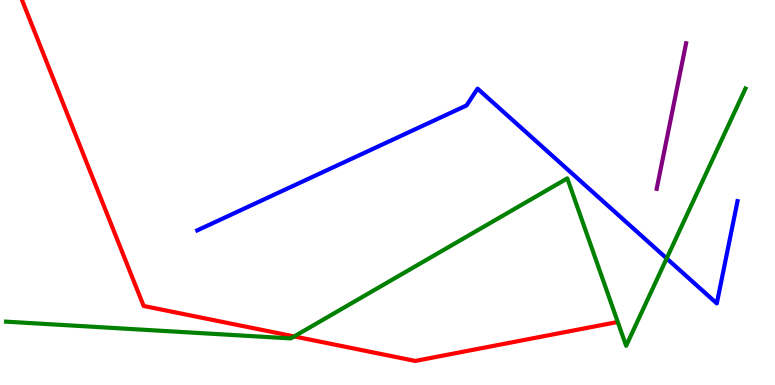[{'lines': ['blue', 'red'], 'intersections': []}, {'lines': ['green', 'red'], 'intersections': [{'x': 3.8, 'y': 1.26}]}, {'lines': ['purple', 'red'], 'intersections': []}, {'lines': ['blue', 'green'], 'intersections': [{'x': 8.6, 'y': 3.29}]}, {'lines': ['blue', 'purple'], 'intersections': []}, {'lines': ['green', 'purple'], 'intersections': []}]